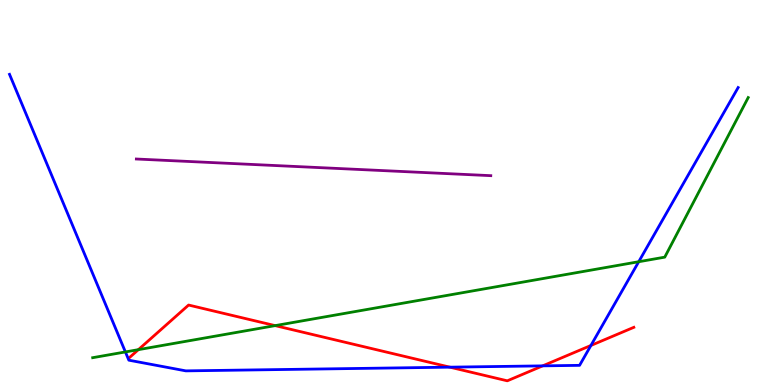[{'lines': ['blue', 'red'], 'intersections': [{'x': 5.8, 'y': 0.463}, {'x': 7.0, 'y': 0.497}, {'x': 7.62, 'y': 1.03}]}, {'lines': ['green', 'red'], 'intersections': [{'x': 1.79, 'y': 0.918}, {'x': 3.55, 'y': 1.54}]}, {'lines': ['purple', 'red'], 'intersections': []}, {'lines': ['blue', 'green'], 'intersections': [{'x': 1.62, 'y': 0.859}, {'x': 8.24, 'y': 3.2}]}, {'lines': ['blue', 'purple'], 'intersections': []}, {'lines': ['green', 'purple'], 'intersections': []}]